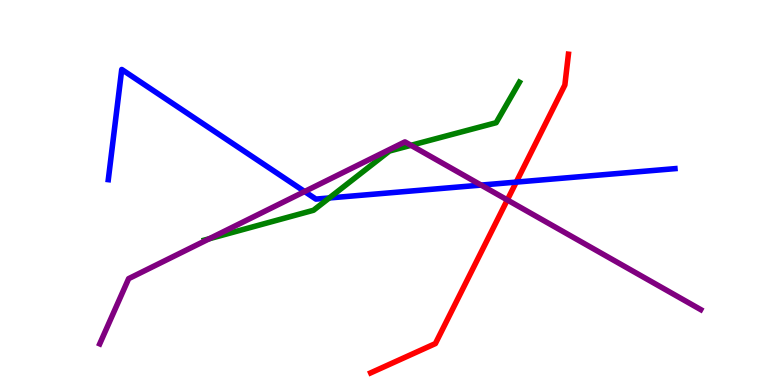[{'lines': ['blue', 'red'], 'intersections': [{'x': 6.66, 'y': 5.27}]}, {'lines': ['green', 'red'], 'intersections': []}, {'lines': ['purple', 'red'], 'intersections': [{'x': 6.55, 'y': 4.81}]}, {'lines': ['blue', 'green'], 'intersections': [{'x': 4.25, 'y': 4.86}]}, {'lines': ['blue', 'purple'], 'intersections': [{'x': 3.93, 'y': 5.02}, {'x': 6.21, 'y': 5.19}]}, {'lines': ['green', 'purple'], 'intersections': [{'x': 2.7, 'y': 3.8}, {'x': 5.3, 'y': 6.23}]}]